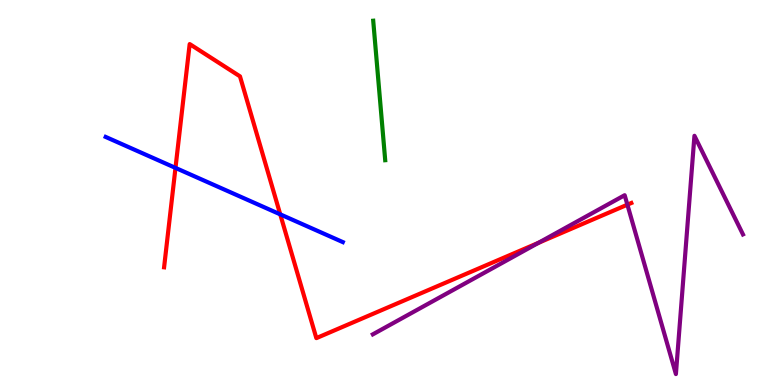[{'lines': ['blue', 'red'], 'intersections': [{'x': 2.26, 'y': 5.64}, {'x': 3.62, 'y': 4.43}]}, {'lines': ['green', 'red'], 'intersections': []}, {'lines': ['purple', 'red'], 'intersections': [{'x': 6.95, 'y': 3.69}, {'x': 8.1, 'y': 4.68}]}, {'lines': ['blue', 'green'], 'intersections': []}, {'lines': ['blue', 'purple'], 'intersections': []}, {'lines': ['green', 'purple'], 'intersections': []}]